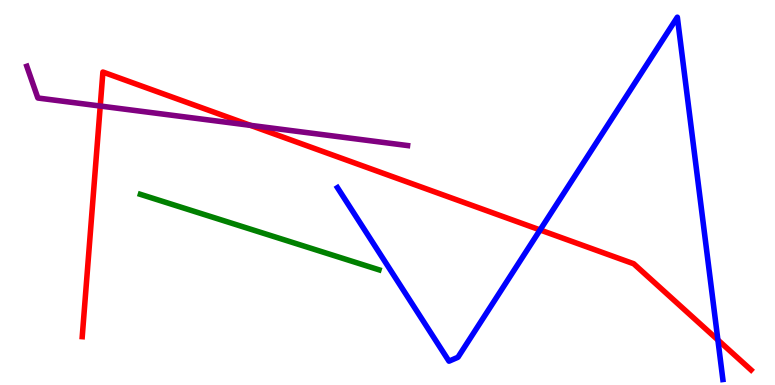[{'lines': ['blue', 'red'], 'intersections': [{'x': 6.97, 'y': 4.03}, {'x': 9.26, 'y': 1.17}]}, {'lines': ['green', 'red'], 'intersections': []}, {'lines': ['purple', 'red'], 'intersections': [{'x': 1.29, 'y': 7.25}, {'x': 3.23, 'y': 6.74}]}, {'lines': ['blue', 'green'], 'intersections': []}, {'lines': ['blue', 'purple'], 'intersections': []}, {'lines': ['green', 'purple'], 'intersections': []}]